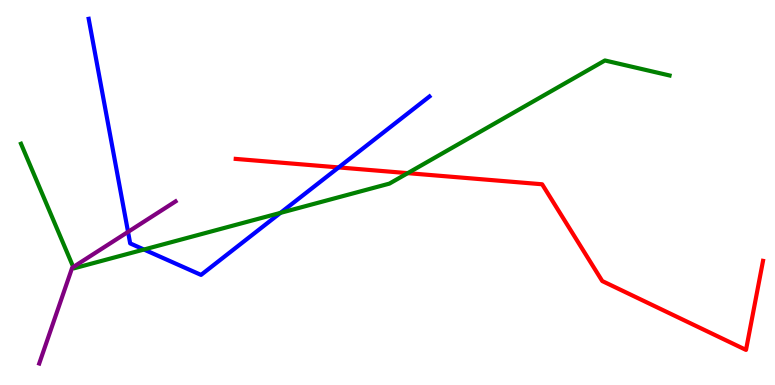[{'lines': ['blue', 'red'], 'intersections': [{'x': 4.37, 'y': 5.65}]}, {'lines': ['green', 'red'], 'intersections': [{'x': 5.26, 'y': 5.5}]}, {'lines': ['purple', 'red'], 'intersections': []}, {'lines': ['blue', 'green'], 'intersections': [{'x': 1.86, 'y': 3.52}, {'x': 3.62, 'y': 4.47}]}, {'lines': ['blue', 'purple'], 'intersections': [{'x': 1.65, 'y': 3.98}]}, {'lines': ['green', 'purple'], 'intersections': [{'x': 0.945, 'y': 3.06}]}]